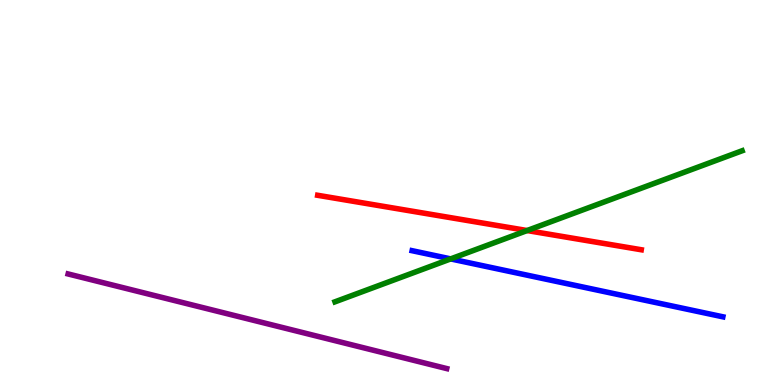[{'lines': ['blue', 'red'], 'intersections': []}, {'lines': ['green', 'red'], 'intersections': [{'x': 6.8, 'y': 4.01}]}, {'lines': ['purple', 'red'], 'intersections': []}, {'lines': ['blue', 'green'], 'intersections': [{'x': 5.82, 'y': 3.28}]}, {'lines': ['blue', 'purple'], 'intersections': []}, {'lines': ['green', 'purple'], 'intersections': []}]